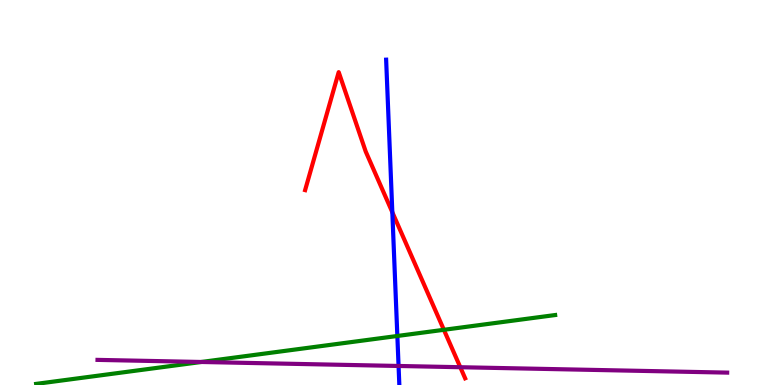[{'lines': ['blue', 'red'], 'intersections': [{'x': 5.06, 'y': 4.49}]}, {'lines': ['green', 'red'], 'intersections': [{'x': 5.73, 'y': 1.43}]}, {'lines': ['purple', 'red'], 'intersections': [{'x': 5.94, 'y': 0.462}]}, {'lines': ['blue', 'green'], 'intersections': [{'x': 5.13, 'y': 1.27}]}, {'lines': ['blue', 'purple'], 'intersections': [{'x': 5.14, 'y': 0.494}]}, {'lines': ['green', 'purple'], 'intersections': [{'x': 2.6, 'y': 0.598}]}]